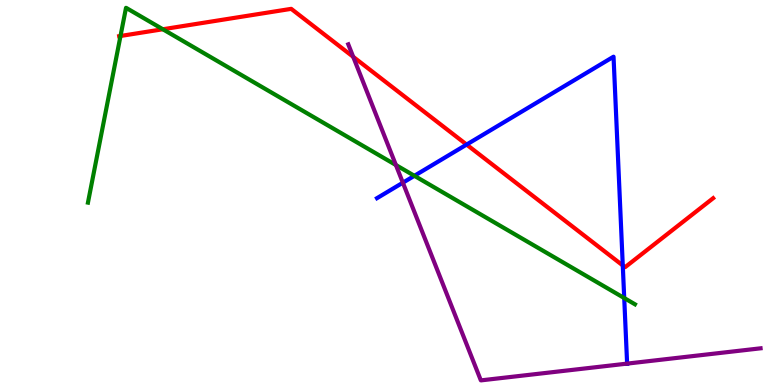[{'lines': ['blue', 'red'], 'intersections': [{'x': 6.02, 'y': 6.24}, {'x': 8.04, 'y': 3.11}]}, {'lines': ['green', 'red'], 'intersections': [{'x': 1.55, 'y': 9.07}, {'x': 2.1, 'y': 9.24}]}, {'lines': ['purple', 'red'], 'intersections': [{'x': 4.56, 'y': 8.52}]}, {'lines': ['blue', 'green'], 'intersections': [{'x': 5.35, 'y': 5.43}, {'x': 8.05, 'y': 2.26}]}, {'lines': ['blue', 'purple'], 'intersections': [{'x': 5.2, 'y': 5.25}, {'x': 8.09, 'y': 0.555}]}, {'lines': ['green', 'purple'], 'intersections': [{'x': 5.11, 'y': 5.71}]}]